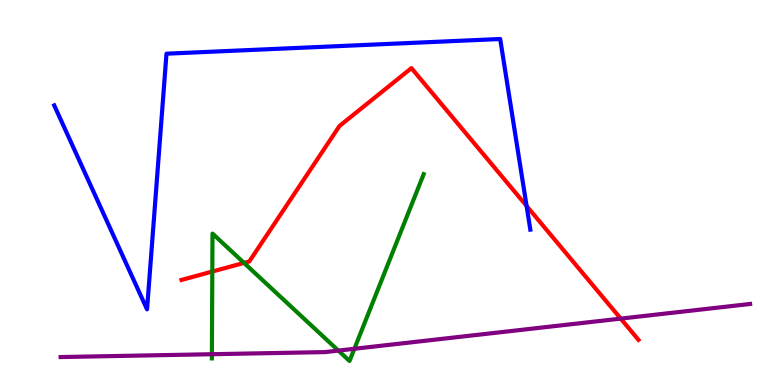[{'lines': ['blue', 'red'], 'intersections': [{'x': 6.79, 'y': 4.65}]}, {'lines': ['green', 'red'], 'intersections': [{'x': 2.74, 'y': 2.95}, {'x': 3.15, 'y': 3.17}]}, {'lines': ['purple', 'red'], 'intersections': [{'x': 8.01, 'y': 1.72}]}, {'lines': ['blue', 'green'], 'intersections': []}, {'lines': ['blue', 'purple'], 'intersections': []}, {'lines': ['green', 'purple'], 'intersections': [{'x': 2.73, 'y': 0.8}, {'x': 4.37, 'y': 0.894}, {'x': 4.57, 'y': 0.941}]}]